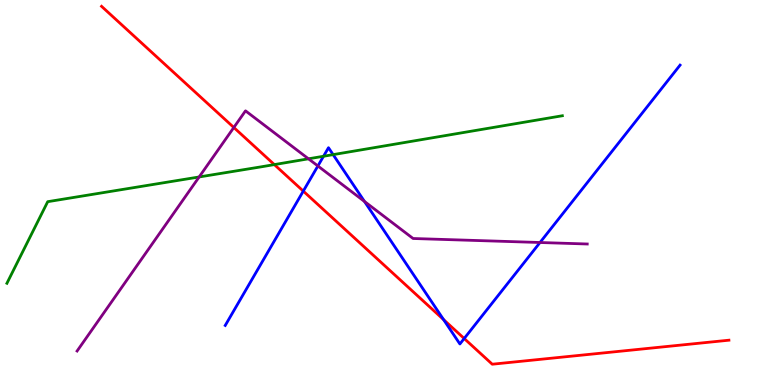[{'lines': ['blue', 'red'], 'intersections': [{'x': 3.91, 'y': 5.04}, {'x': 5.72, 'y': 1.7}, {'x': 5.99, 'y': 1.21}]}, {'lines': ['green', 'red'], 'intersections': [{'x': 3.54, 'y': 5.72}]}, {'lines': ['purple', 'red'], 'intersections': [{'x': 3.02, 'y': 6.69}]}, {'lines': ['blue', 'green'], 'intersections': [{'x': 4.17, 'y': 5.94}, {'x': 4.3, 'y': 5.98}]}, {'lines': ['blue', 'purple'], 'intersections': [{'x': 4.1, 'y': 5.69}, {'x': 4.7, 'y': 4.77}, {'x': 6.97, 'y': 3.7}]}, {'lines': ['green', 'purple'], 'intersections': [{'x': 2.57, 'y': 5.4}, {'x': 3.98, 'y': 5.88}]}]